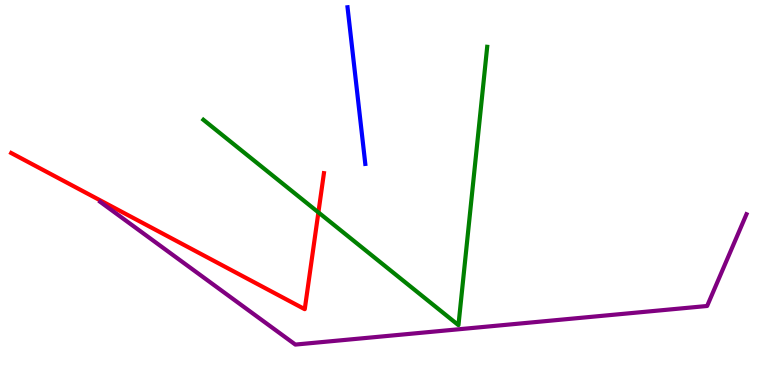[{'lines': ['blue', 'red'], 'intersections': []}, {'lines': ['green', 'red'], 'intersections': [{'x': 4.11, 'y': 4.48}]}, {'lines': ['purple', 'red'], 'intersections': []}, {'lines': ['blue', 'green'], 'intersections': []}, {'lines': ['blue', 'purple'], 'intersections': []}, {'lines': ['green', 'purple'], 'intersections': []}]